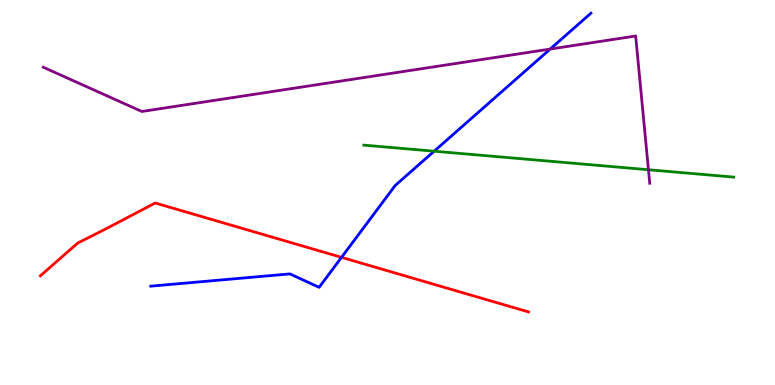[{'lines': ['blue', 'red'], 'intersections': [{'x': 4.41, 'y': 3.32}]}, {'lines': ['green', 'red'], 'intersections': []}, {'lines': ['purple', 'red'], 'intersections': []}, {'lines': ['blue', 'green'], 'intersections': [{'x': 5.6, 'y': 6.07}]}, {'lines': ['blue', 'purple'], 'intersections': [{'x': 7.1, 'y': 8.73}]}, {'lines': ['green', 'purple'], 'intersections': [{'x': 8.37, 'y': 5.59}]}]